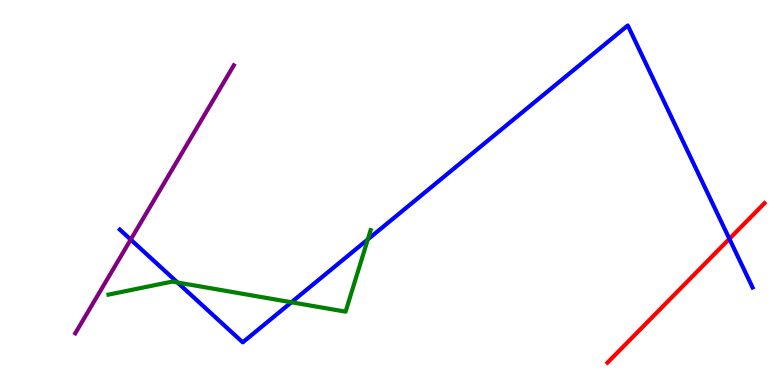[{'lines': ['blue', 'red'], 'intersections': [{'x': 9.41, 'y': 3.8}]}, {'lines': ['green', 'red'], 'intersections': []}, {'lines': ['purple', 'red'], 'intersections': []}, {'lines': ['blue', 'green'], 'intersections': [{'x': 2.29, 'y': 2.66}, {'x': 3.76, 'y': 2.15}, {'x': 4.75, 'y': 3.78}]}, {'lines': ['blue', 'purple'], 'intersections': [{'x': 1.69, 'y': 3.78}]}, {'lines': ['green', 'purple'], 'intersections': []}]